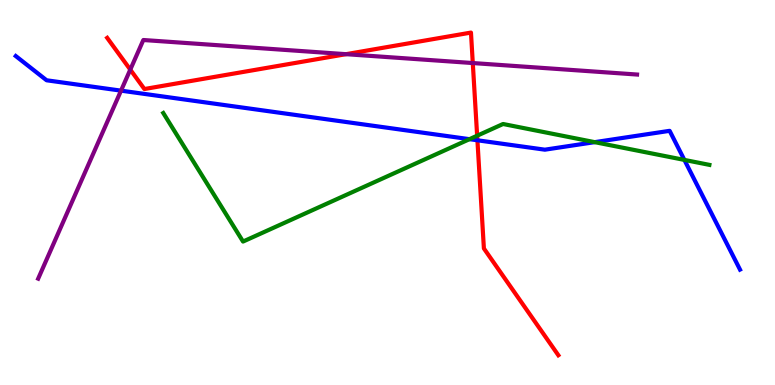[{'lines': ['blue', 'red'], 'intersections': [{'x': 6.16, 'y': 6.36}]}, {'lines': ['green', 'red'], 'intersections': [{'x': 6.16, 'y': 6.48}]}, {'lines': ['purple', 'red'], 'intersections': [{'x': 1.68, 'y': 8.19}, {'x': 4.46, 'y': 8.59}, {'x': 6.1, 'y': 8.36}]}, {'lines': ['blue', 'green'], 'intersections': [{'x': 6.06, 'y': 6.39}, {'x': 7.67, 'y': 6.31}, {'x': 8.83, 'y': 5.85}]}, {'lines': ['blue', 'purple'], 'intersections': [{'x': 1.56, 'y': 7.65}]}, {'lines': ['green', 'purple'], 'intersections': []}]